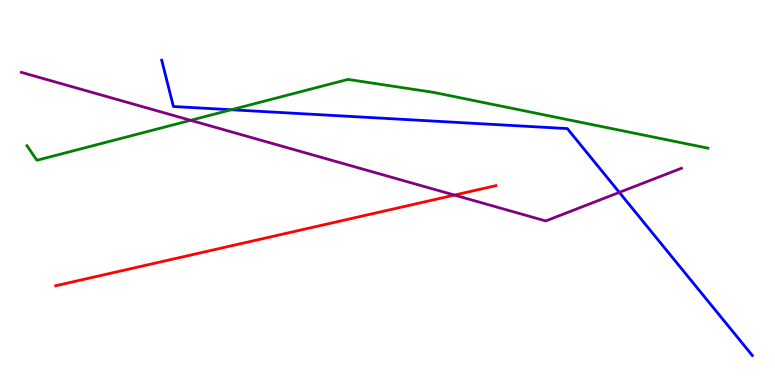[{'lines': ['blue', 'red'], 'intersections': []}, {'lines': ['green', 'red'], 'intersections': []}, {'lines': ['purple', 'red'], 'intersections': [{'x': 5.86, 'y': 4.93}]}, {'lines': ['blue', 'green'], 'intersections': [{'x': 2.98, 'y': 7.15}]}, {'lines': ['blue', 'purple'], 'intersections': [{'x': 7.99, 'y': 5.0}]}, {'lines': ['green', 'purple'], 'intersections': [{'x': 2.46, 'y': 6.87}]}]